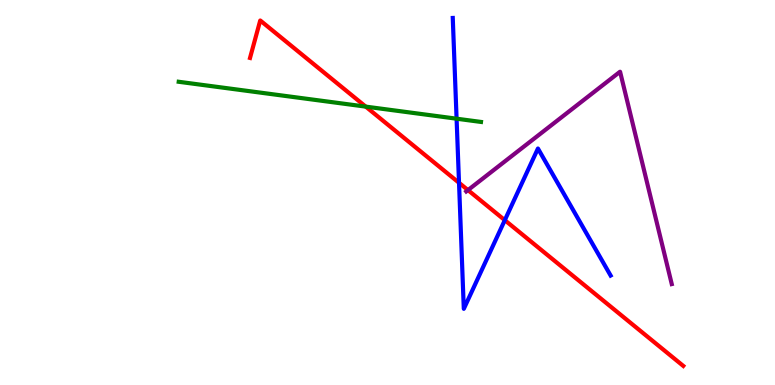[{'lines': ['blue', 'red'], 'intersections': [{'x': 5.92, 'y': 5.25}, {'x': 6.51, 'y': 4.28}]}, {'lines': ['green', 'red'], 'intersections': [{'x': 4.72, 'y': 7.23}]}, {'lines': ['purple', 'red'], 'intersections': [{'x': 6.04, 'y': 5.06}]}, {'lines': ['blue', 'green'], 'intersections': [{'x': 5.89, 'y': 6.92}]}, {'lines': ['blue', 'purple'], 'intersections': []}, {'lines': ['green', 'purple'], 'intersections': []}]